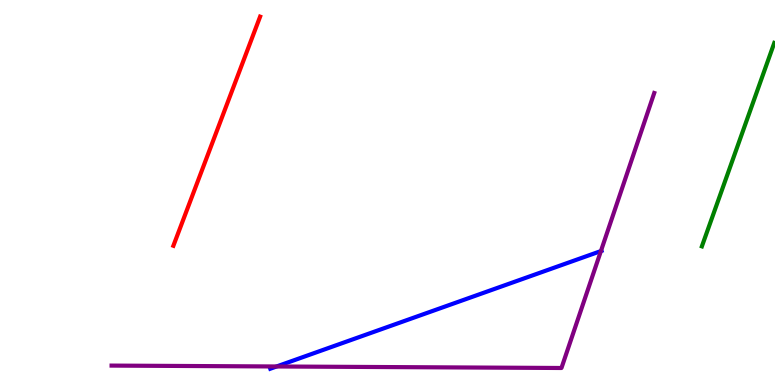[{'lines': ['blue', 'red'], 'intersections': []}, {'lines': ['green', 'red'], 'intersections': []}, {'lines': ['purple', 'red'], 'intersections': []}, {'lines': ['blue', 'green'], 'intersections': []}, {'lines': ['blue', 'purple'], 'intersections': [{'x': 3.57, 'y': 0.481}, {'x': 7.75, 'y': 3.48}]}, {'lines': ['green', 'purple'], 'intersections': []}]